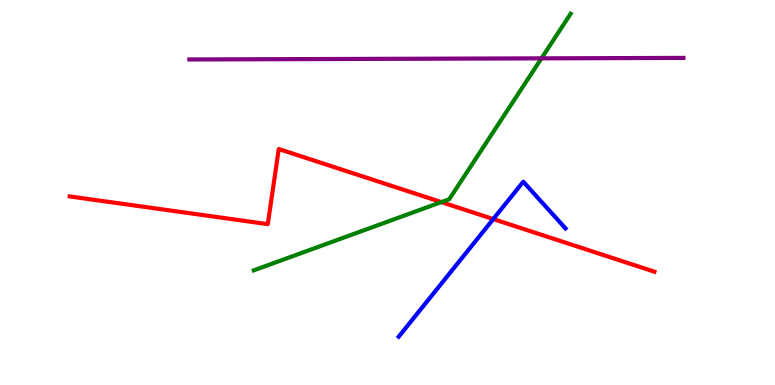[{'lines': ['blue', 'red'], 'intersections': [{'x': 6.36, 'y': 4.31}]}, {'lines': ['green', 'red'], 'intersections': [{'x': 5.69, 'y': 4.75}]}, {'lines': ['purple', 'red'], 'intersections': []}, {'lines': ['blue', 'green'], 'intersections': []}, {'lines': ['blue', 'purple'], 'intersections': []}, {'lines': ['green', 'purple'], 'intersections': [{'x': 6.99, 'y': 8.48}]}]